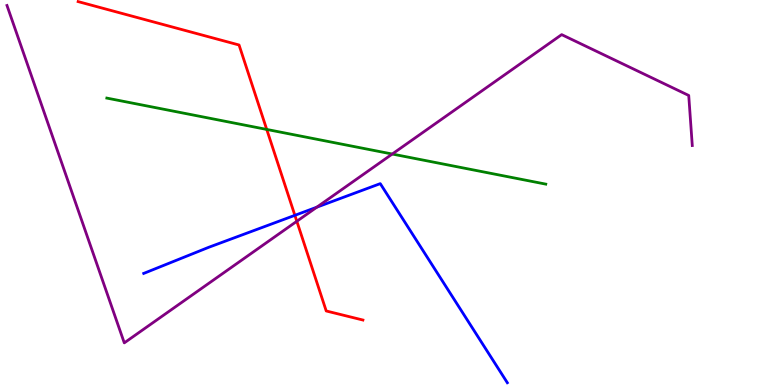[{'lines': ['blue', 'red'], 'intersections': [{'x': 3.8, 'y': 4.41}]}, {'lines': ['green', 'red'], 'intersections': [{'x': 3.44, 'y': 6.64}]}, {'lines': ['purple', 'red'], 'intersections': [{'x': 3.83, 'y': 4.25}]}, {'lines': ['blue', 'green'], 'intersections': []}, {'lines': ['blue', 'purple'], 'intersections': [{'x': 4.09, 'y': 4.62}]}, {'lines': ['green', 'purple'], 'intersections': [{'x': 5.06, 'y': 6.0}]}]